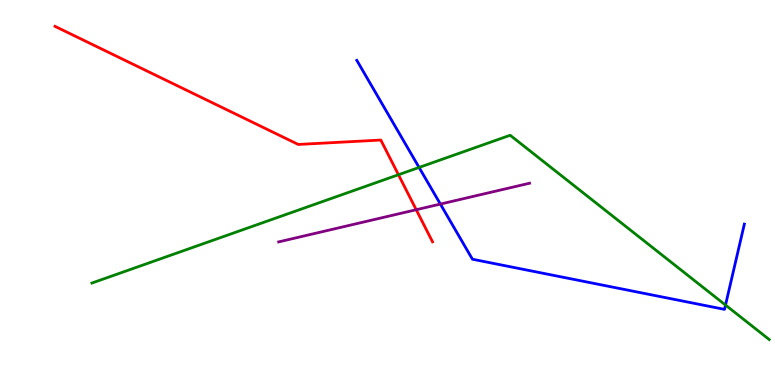[{'lines': ['blue', 'red'], 'intersections': []}, {'lines': ['green', 'red'], 'intersections': [{'x': 5.14, 'y': 5.46}]}, {'lines': ['purple', 'red'], 'intersections': [{'x': 5.37, 'y': 4.55}]}, {'lines': ['blue', 'green'], 'intersections': [{'x': 5.41, 'y': 5.65}, {'x': 9.36, 'y': 2.08}]}, {'lines': ['blue', 'purple'], 'intersections': [{'x': 5.68, 'y': 4.7}]}, {'lines': ['green', 'purple'], 'intersections': []}]